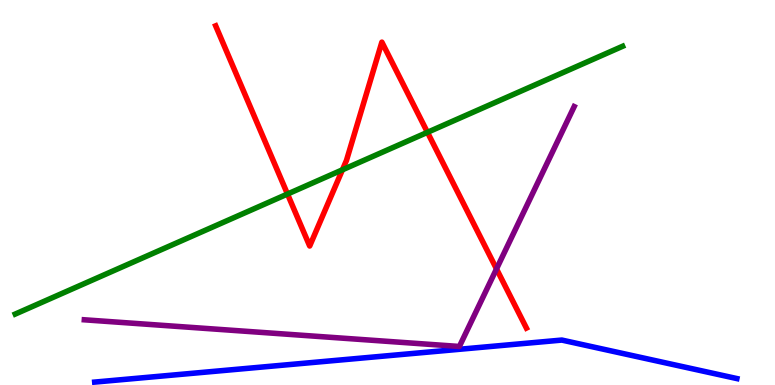[{'lines': ['blue', 'red'], 'intersections': []}, {'lines': ['green', 'red'], 'intersections': [{'x': 3.71, 'y': 4.96}, {'x': 4.42, 'y': 5.59}, {'x': 5.52, 'y': 6.56}]}, {'lines': ['purple', 'red'], 'intersections': [{'x': 6.41, 'y': 3.02}]}, {'lines': ['blue', 'green'], 'intersections': []}, {'lines': ['blue', 'purple'], 'intersections': []}, {'lines': ['green', 'purple'], 'intersections': []}]